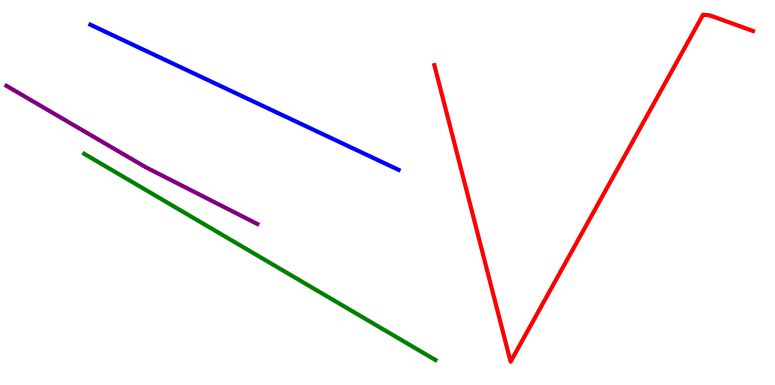[{'lines': ['blue', 'red'], 'intersections': []}, {'lines': ['green', 'red'], 'intersections': []}, {'lines': ['purple', 'red'], 'intersections': []}, {'lines': ['blue', 'green'], 'intersections': []}, {'lines': ['blue', 'purple'], 'intersections': []}, {'lines': ['green', 'purple'], 'intersections': []}]